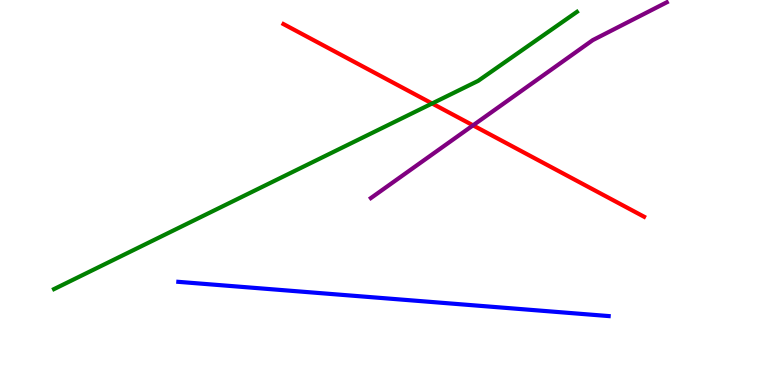[{'lines': ['blue', 'red'], 'intersections': []}, {'lines': ['green', 'red'], 'intersections': [{'x': 5.58, 'y': 7.31}]}, {'lines': ['purple', 'red'], 'intersections': [{'x': 6.1, 'y': 6.74}]}, {'lines': ['blue', 'green'], 'intersections': []}, {'lines': ['blue', 'purple'], 'intersections': []}, {'lines': ['green', 'purple'], 'intersections': []}]